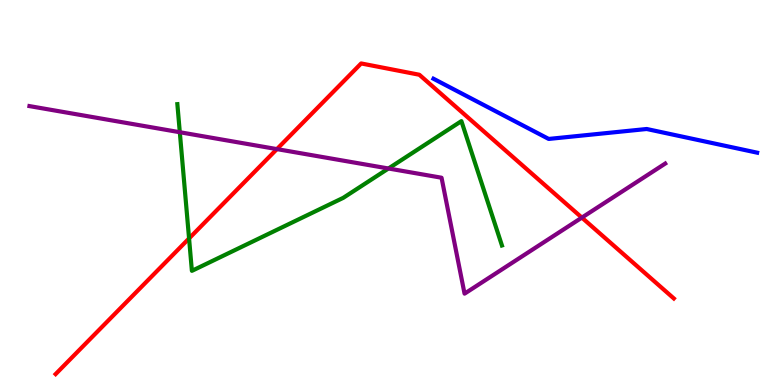[{'lines': ['blue', 'red'], 'intersections': []}, {'lines': ['green', 'red'], 'intersections': [{'x': 2.44, 'y': 3.81}]}, {'lines': ['purple', 'red'], 'intersections': [{'x': 3.57, 'y': 6.13}, {'x': 7.51, 'y': 4.35}]}, {'lines': ['blue', 'green'], 'intersections': []}, {'lines': ['blue', 'purple'], 'intersections': []}, {'lines': ['green', 'purple'], 'intersections': [{'x': 2.32, 'y': 6.57}, {'x': 5.01, 'y': 5.62}]}]